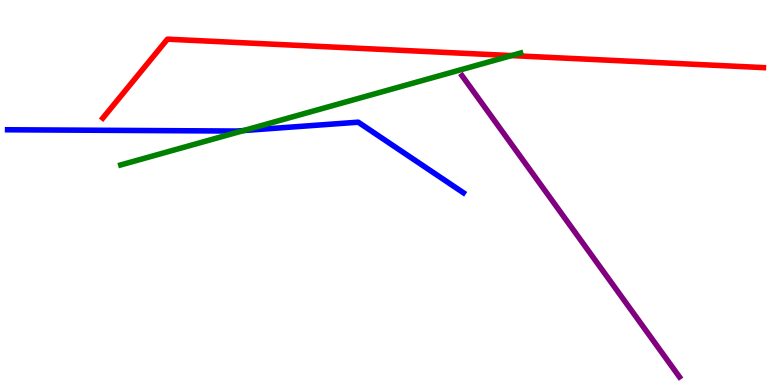[{'lines': ['blue', 'red'], 'intersections': []}, {'lines': ['green', 'red'], 'intersections': [{'x': 6.6, 'y': 8.56}]}, {'lines': ['purple', 'red'], 'intersections': []}, {'lines': ['blue', 'green'], 'intersections': [{'x': 3.14, 'y': 6.61}]}, {'lines': ['blue', 'purple'], 'intersections': []}, {'lines': ['green', 'purple'], 'intersections': []}]